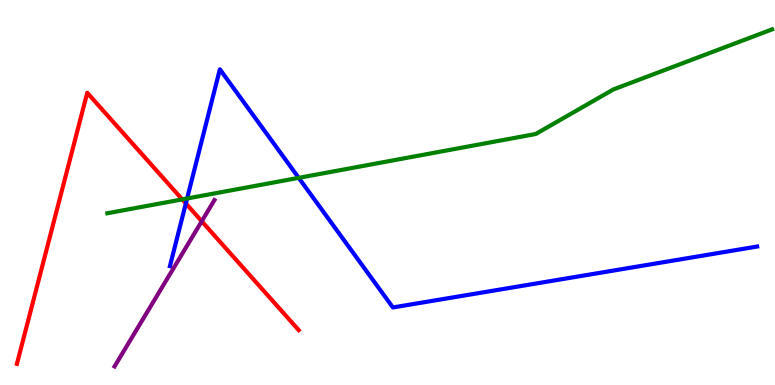[{'lines': ['blue', 'red'], 'intersections': [{'x': 2.4, 'y': 4.72}]}, {'lines': ['green', 'red'], 'intersections': [{'x': 2.35, 'y': 4.82}]}, {'lines': ['purple', 'red'], 'intersections': [{'x': 2.6, 'y': 4.25}]}, {'lines': ['blue', 'green'], 'intersections': [{'x': 2.41, 'y': 4.84}, {'x': 3.85, 'y': 5.38}]}, {'lines': ['blue', 'purple'], 'intersections': []}, {'lines': ['green', 'purple'], 'intersections': []}]